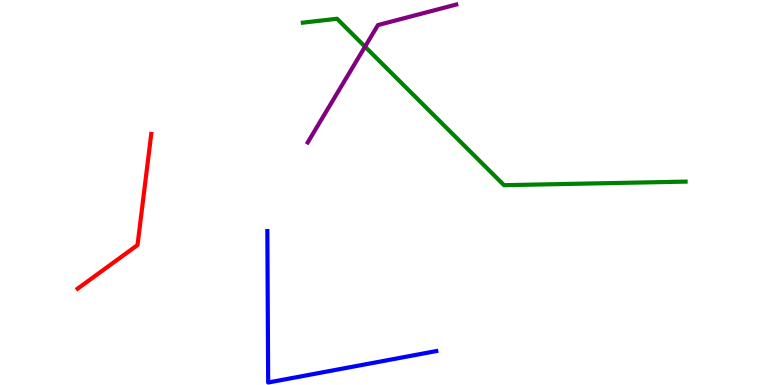[{'lines': ['blue', 'red'], 'intersections': []}, {'lines': ['green', 'red'], 'intersections': []}, {'lines': ['purple', 'red'], 'intersections': []}, {'lines': ['blue', 'green'], 'intersections': []}, {'lines': ['blue', 'purple'], 'intersections': []}, {'lines': ['green', 'purple'], 'intersections': [{'x': 4.71, 'y': 8.79}]}]